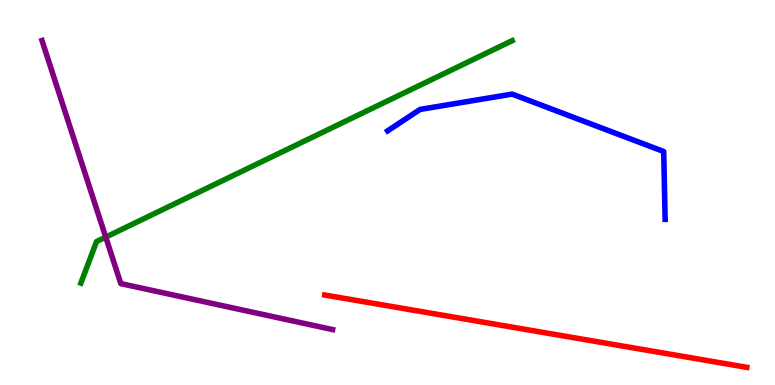[{'lines': ['blue', 'red'], 'intersections': []}, {'lines': ['green', 'red'], 'intersections': []}, {'lines': ['purple', 'red'], 'intersections': []}, {'lines': ['blue', 'green'], 'intersections': []}, {'lines': ['blue', 'purple'], 'intersections': []}, {'lines': ['green', 'purple'], 'intersections': [{'x': 1.36, 'y': 3.84}]}]